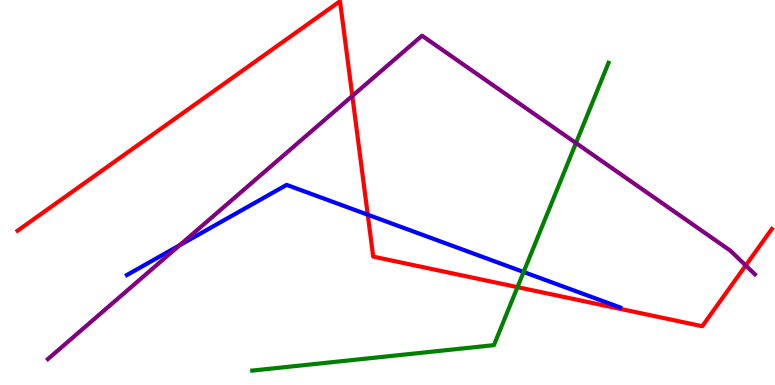[{'lines': ['blue', 'red'], 'intersections': [{'x': 4.75, 'y': 4.42}]}, {'lines': ['green', 'red'], 'intersections': [{'x': 6.68, 'y': 2.54}]}, {'lines': ['purple', 'red'], 'intersections': [{'x': 4.55, 'y': 7.51}, {'x': 9.62, 'y': 3.11}]}, {'lines': ['blue', 'green'], 'intersections': [{'x': 6.76, 'y': 2.94}]}, {'lines': ['blue', 'purple'], 'intersections': [{'x': 2.32, 'y': 3.63}]}, {'lines': ['green', 'purple'], 'intersections': [{'x': 7.43, 'y': 6.28}]}]